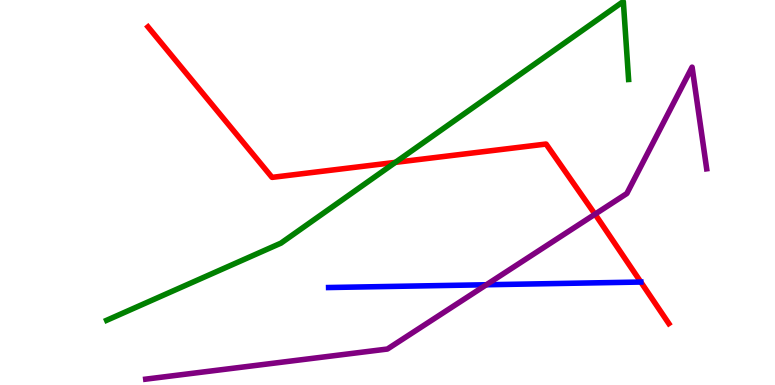[{'lines': ['blue', 'red'], 'intersections': []}, {'lines': ['green', 'red'], 'intersections': [{'x': 5.1, 'y': 5.78}]}, {'lines': ['purple', 'red'], 'intersections': [{'x': 7.68, 'y': 4.44}]}, {'lines': ['blue', 'green'], 'intersections': []}, {'lines': ['blue', 'purple'], 'intersections': [{'x': 6.28, 'y': 2.6}]}, {'lines': ['green', 'purple'], 'intersections': []}]